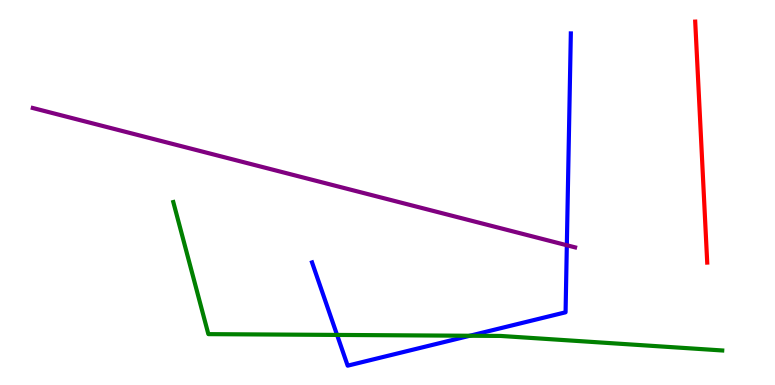[{'lines': ['blue', 'red'], 'intersections': []}, {'lines': ['green', 'red'], 'intersections': []}, {'lines': ['purple', 'red'], 'intersections': []}, {'lines': ['blue', 'green'], 'intersections': [{'x': 4.35, 'y': 1.3}, {'x': 6.06, 'y': 1.28}]}, {'lines': ['blue', 'purple'], 'intersections': [{'x': 7.31, 'y': 3.63}]}, {'lines': ['green', 'purple'], 'intersections': []}]